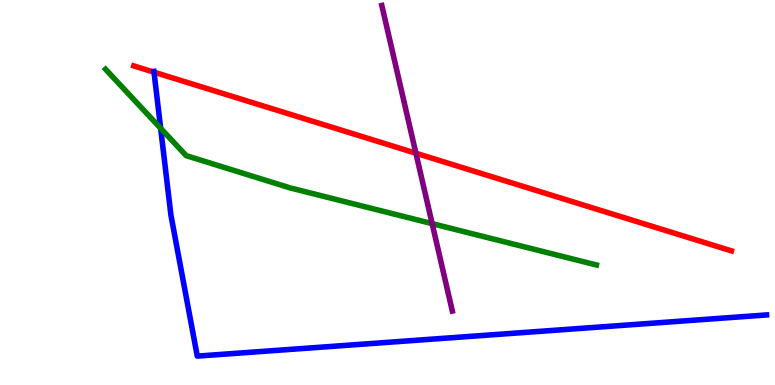[{'lines': ['blue', 'red'], 'intersections': [{'x': 1.99, 'y': 8.13}]}, {'lines': ['green', 'red'], 'intersections': []}, {'lines': ['purple', 'red'], 'intersections': [{'x': 5.37, 'y': 6.02}]}, {'lines': ['blue', 'green'], 'intersections': [{'x': 2.07, 'y': 6.67}]}, {'lines': ['blue', 'purple'], 'intersections': []}, {'lines': ['green', 'purple'], 'intersections': [{'x': 5.58, 'y': 4.19}]}]